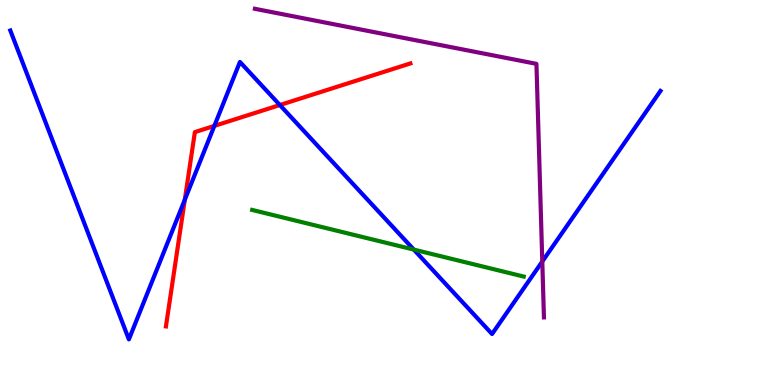[{'lines': ['blue', 'red'], 'intersections': [{'x': 2.38, 'y': 4.81}, {'x': 2.77, 'y': 6.73}, {'x': 3.61, 'y': 7.27}]}, {'lines': ['green', 'red'], 'intersections': []}, {'lines': ['purple', 'red'], 'intersections': []}, {'lines': ['blue', 'green'], 'intersections': [{'x': 5.34, 'y': 3.52}]}, {'lines': ['blue', 'purple'], 'intersections': [{'x': 7.0, 'y': 3.21}]}, {'lines': ['green', 'purple'], 'intersections': []}]